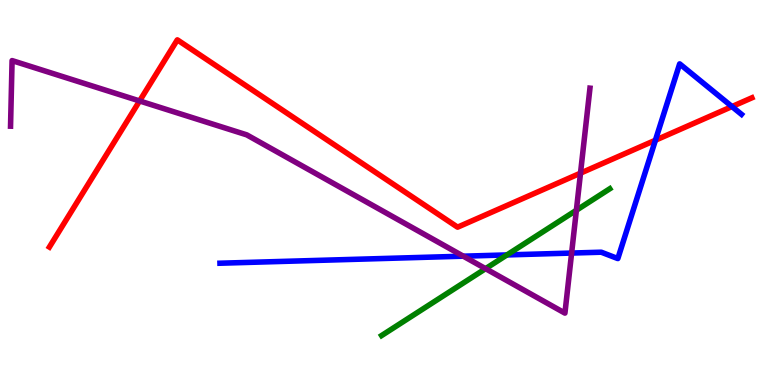[{'lines': ['blue', 'red'], 'intersections': [{'x': 8.46, 'y': 6.36}, {'x': 9.44, 'y': 7.23}]}, {'lines': ['green', 'red'], 'intersections': []}, {'lines': ['purple', 'red'], 'intersections': [{'x': 1.8, 'y': 7.38}, {'x': 7.49, 'y': 5.5}]}, {'lines': ['blue', 'green'], 'intersections': [{'x': 6.54, 'y': 3.38}]}, {'lines': ['blue', 'purple'], 'intersections': [{'x': 5.98, 'y': 3.35}, {'x': 7.38, 'y': 3.43}]}, {'lines': ['green', 'purple'], 'intersections': [{'x': 6.27, 'y': 3.02}, {'x': 7.44, 'y': 4.54}]}]